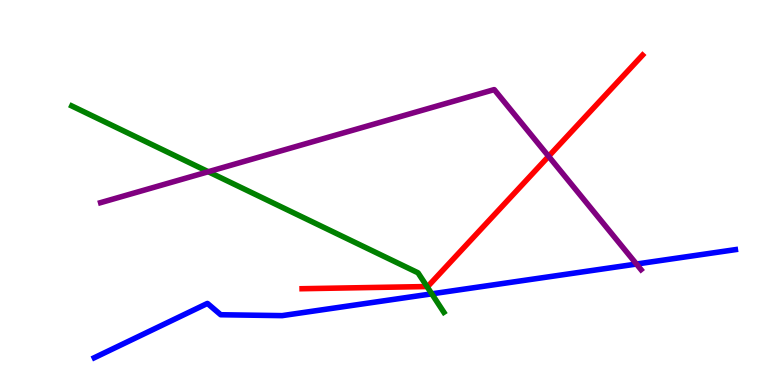[{'lines': ['blue', 'red'], 'intersections': []}, {'lines': ['green', 'red'], 'intersections': [{'x': 5.51, 'y': 2.56}]}, {'lines': ['purple', 'red'], 'intersections': [{'x': 7.08, 'y': 5.94}]}, {'lines': ['blue', 'green'], 'intersections': [{'x': 5.57, 'y': 2.37}]}, {'lines': ['blue', 'purple'], 'intersections': [{'x': 8.21, 'y': 3.14}]}, {'lines': ['green', 'purple'], 'intersections': [{'x': 2.69, 'y': 5.54}]}]